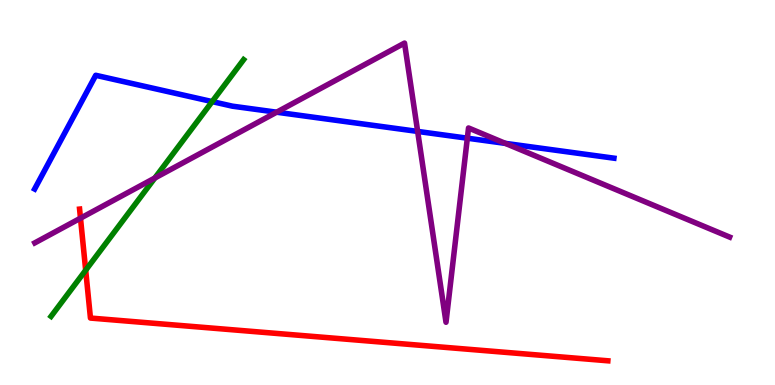[{'lines': ['blue', 'red'], 'intersections': []}, {'lines': ['green', 'red'], 'intersections': [{'x': 1.11, 'y': 2.98}]}, {'lines': ['purple', 'red'], 'intersections': [{'x': 1.04, 'y': 4.33}]}, {'lines': ['blue', 'green'], 'intersections': [{'x': 2.74, 'y': 7.36}]}, {'lines': ['blue', 'purple'], 'intersections': [{'x': 3.57, 'y': 7.09}, {'x': 5.39, 'y': 6.59}, {'x': 6.03, 'y': 6.41}, {'x': 6.52, 'y': 6.28}]}, {'lines': ['green', 'purple'], 'intersections': [{'x': 2.0, 'y': 5.38}]}]